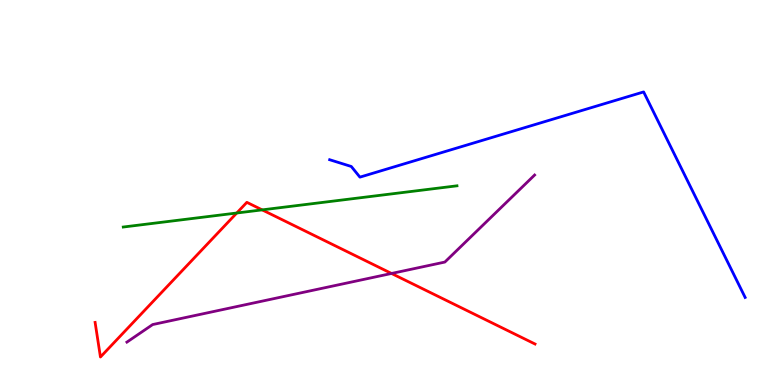[{'lines': ['blue', 'red'], 'intersections': []}, {'lines': ['green', 'red'], 'intersections': [{'x': 3.05, 'y': 4.47}, {'x': 3.38, 'y': 4.55}]}, {'lines': ['purple', 'red'], 'intersections': [{'x': 5.05, 'y': 2.9}]}, {'lines': ['blue', 'green'], 'intersections': []}, {'lines': ['blue', 'purple'], 'intersections': []}, {'lines': ['green', 'purple'], 'intersections': []}]